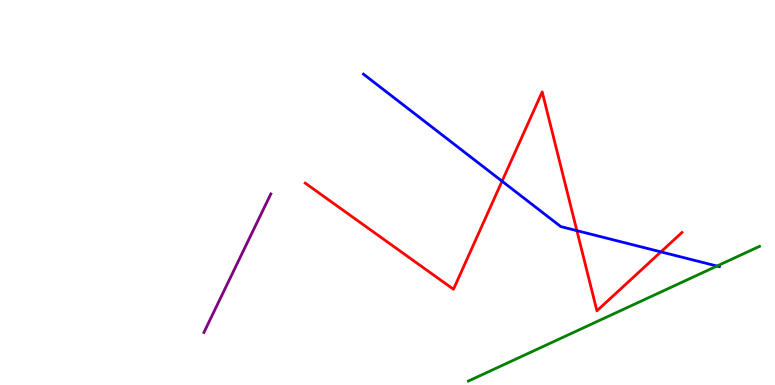[{'lines': ['blue', 'red'], 'intersections': [{'x': 6.48, 'y': 5.29}, {'x': 7.44, 'y': 4.01}, {'x': 8.53, 'y': 3.46}]}, {'lines': ['green', 'red'], 'intersections': []}, {'lines': ['purple', 'red'], 'intersections': []}, {'lines': ['blue', 'green'], 'intersections': [{'x': 9.25, 'y': 3.09}]}, {'lines': ['blue', 'purple'], 'intersections': []}, {'lines': ['green', 'purple'], 'intersections': []}]